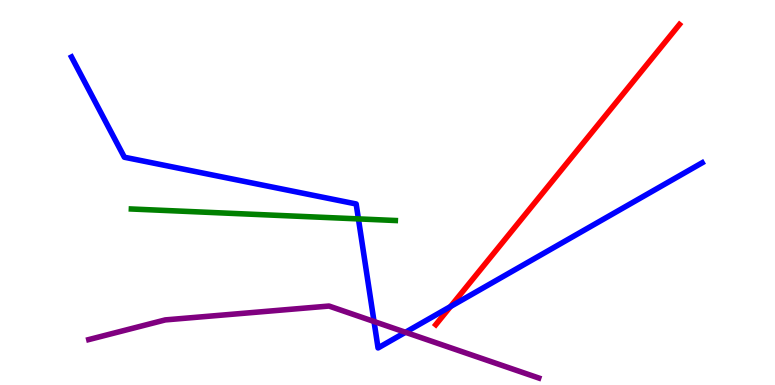[{'lines': ['blue', 'red'], 'intersections': [{'x': 5.81, 'y': 2.04}]}, {'lines': ['green', 'red'], 'intersections': []}, {'lines': ['purple', 'red'], 'intersections': []}, {'lines': ['blue', 'green'], 'intersections': [{'x': 4.62, 'y': 4.31}]}, {'lines': ['blue', 'purple'], 'intersections': [{'x': 4.83, 'y': 1.65}, {'x': 5.23, 'y': 1.37}]}, {'lines': ['green', 'purple'], 'intersections': []}]